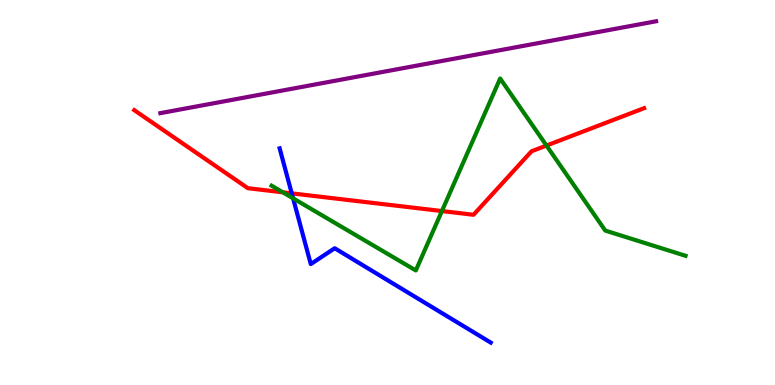[{'lines': ['blue', 'red'], 'intersections': [{'x': 3.76, 'y': 4.98}]}, {'lines': ['green', 'red'], 'intersections': [{'x': 3.65, 'y': 5.0}, {'x': 5.7, 'y': 4.52}, {'x': 7.05, 'y': 6.22}]}, {'lines': ['purple', 'red'], 'intersections': []}, {'lines': ['blue', 'green'], 'intersections': [{'x': 3.78, 'y': 4.85}]}, {'lines': ['blue', 'purple'], 'intersections': []}, {'lines': ['green', 'purple'], 'intersections': []}]